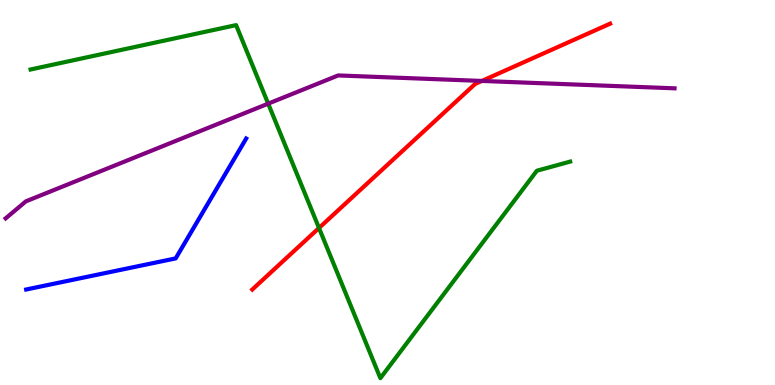[{'lines': ['blue', 'red'], 'intersections': []}, {'lines': ['green', 'red'], 'intersections': [{'x': 4.12, 'y': 4.08}]}, {'lines': ['purple', 'red'], 'intersections': [{'x': 6.22, 'y': 7.9}]}, {'lines': ['blue', 'green'], 'intersections': []}, {'lines': ['blue', 'purple'], 'intersections': []}, {'lines': ['green', 'purple'], 'intersections': [{'x': 3.46, 'y': 7.31}]}]